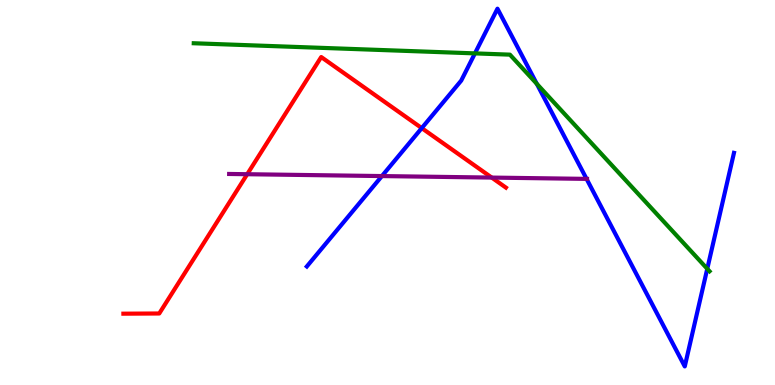[{'lines': ['blue', 'red'], 'intersections': [{'x': 5.44, 'y': 6.67}]}, {'lines': ['green', 'red'], 'intersections': []}, {'lines': ['purple', 'red'], 'intersections': [{'x': 3.19, 'y': 5.47}, {'x': 6.34, 'y': 5.39}]}, {'lines': ['blue', 'green'], 'intersections': [{'x': 6.13, 'y': 8.61}, {'x': 6.93, 'y': 7.82}, {'x': 9.13, 'y': 3.02}]}, {'lines': ['blue', 'purple'], 'intersections': [{'x': 4.93, 'y': 5.43}, {'x': 7.57, 'y': 5.35}]}, {'lines': ['green', 'purple'], 'intersections': []}]